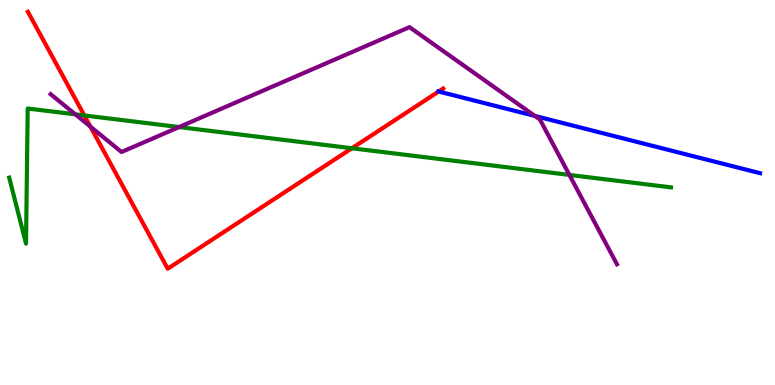[{'lines': ['blue', 'red'], 'intersections': [{'x': 5.66, 'y': 7.62}]}, {'lines': ['green', 'red'], 'intersections': [{'x': 1.09, 'y': 7.0}, {'x': 4.54, 'y': 6.15}]}, {'lines': ['purple', 'red'], 'intersections': [{'x': 1.17, 'y': 6.71}]}, {'lines': ['blue', 'green'], 'intersections': []}, {'lines': ['blue', 'purple'], 'intersections': [{'x': 6.9, 'y': 6.99}]}, {'lines': ['green', 'purple'], 'intersections': [{'x': 0.972, 'y': 7.03}, {'x': 2.31, 'y': 6.7}, {'x': 7.35, 'y': 5.46}]}]